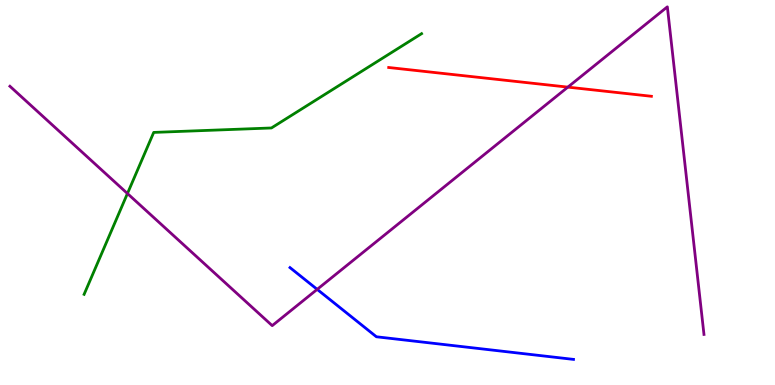[{'lines': ['blue', 'red'], 'intersections': []}, {'lines': ['green', 'red'], 'intersections': []}, {'lines': ['purple', 'red'], 'intersections': [{'x': 7.33, 'y': 7.74}]}, {'lines': ['blue', 'green'], 'intersections': []}, {'lines': ['blue', 'purple'], 'intersections': [{'x': 4.09, 'y': 2.48}]}, {'lines': ['green', 'purple'], 'intersections': [{'x': 1.64, 'y': 4.97}]}]